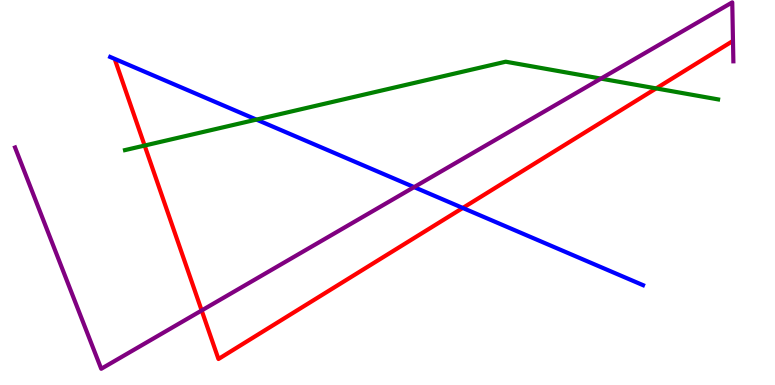[{'lines': ['blue', 'red'], 'intersections': [{'x': 5.97, 'y': 4.6}]}, {'lines': ['green', 'red'], 'intersections': [{'x': 1.87, 'y': 6.22}, {'x': 8.47, 'y': 7.7}]}, {'lines': ['purple', 'red'], 'intersections': [{'x': 2.6, 'y': 1.94}]}, {'lines': ['blue', 'green'], 'intersections': [{'x': 3.31, 'y': 6.89}]}, {'lines': ['blue', 'purple'], 'intersections': [{'x': 5.34, 'y': 5.14}]}, {'lines': ['green', 'purple'], 'intersections': [{'x': 7.75, 'y': 7.96}]}]